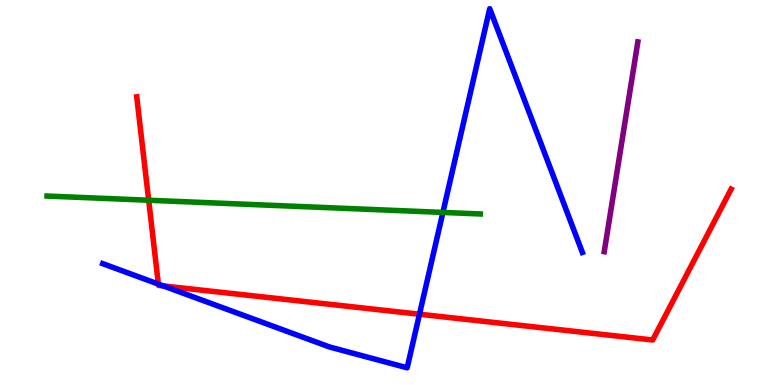[{'lines': ['blue', 'red'], 'intersections': [{'x': 2.04, 'y': 2.62}, {'x': 2.11, 'y': 2.57}, {'x': 5.41, 'y': 1.84}]}, {'lines': ['green', 'red'], 'intersections': [{'x': 1.92, 'y': 4.8}]}, {'lines': ['purple', 'red'], 'intersections': []}, {'lines': ['blue', 'green'], 'intersections': [{'x': 5.71, 'y': 4.48}]}, {'lines': ['blue', 'purple'], 'intersections': []}, {'lines': ['green', 'purple'], 'intersections': []}]